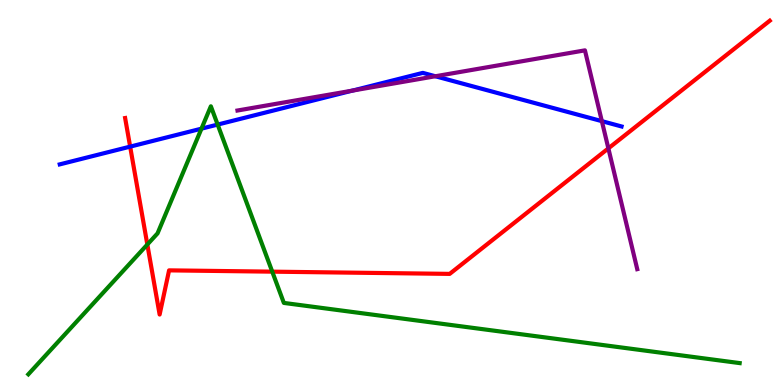[{'lines': ['blue', 'red'], 'intersections': [{'x': 1.68, 'y': 6.19}]}, {'lines': ['green', 'red'], 'intersections': [{'x': 1.9, 'y': 3.65}, {'x': 3.51, 'y': 2.94}]}, {'lines': ['purple', 'red'], 'intersections': [{'x': 7.85, 'y': 6.15}]}, {'lines': ['blue', 'green'], 'intersections': [{'x': 2.6, 'y': 6.66}, {'x': 2.81, 'y': 6.76}]}, {'lines': ['blue', 'purple'], 'intersections': [{'x': 4.55, 'y': 7.65}, {'x': 5.62, 'y': 8.02}, {'x': 7.77, 'y': 6.85}]}, {'lines': ['green', 'purple'], 'intersections': []}]